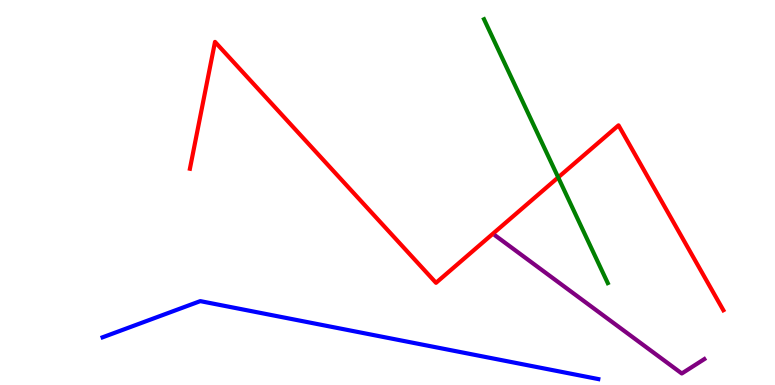[{'lines': ['blue', 'red'], 'intersections': []}, {'lines': ['green', 'red'], 'intersections': [{'x': 7.2, 'y': 5.39}]}, {'lines': ['purple', 'red'], 'intersections': []}, {'lines': ['blue', 'green'], 'intersections': []}, {'lines': ['blue', 'purple'], 'intersections': []}, {'lines': ['green', 'purple'], 'intersections': []}]